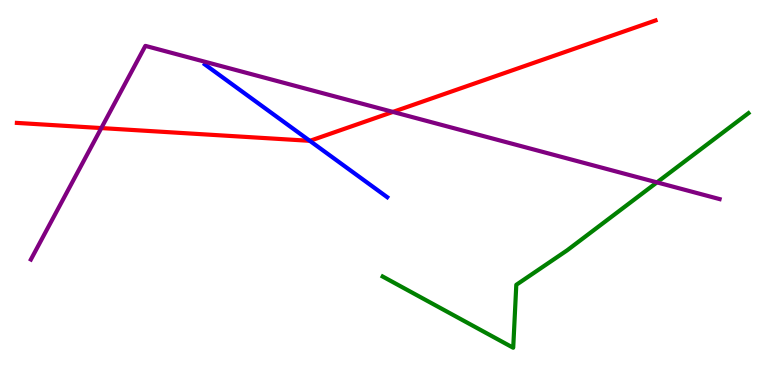[{'lines': ['blue', 'red'], 'intersections': [{'x': 4.0, 'y': 6.34}]}, {'lines': ['green', 'red'], 'intersections': []}, {'lines': ['purple', 'red'], 'intersections': [{'x': 1.31, 'y': 6.67}, {'x': 5.07, 'y': 7.09}]}, {'lines': ['blue', 'green'], 'intersections': []}, {'lines': ['blue', 'purple'], 'intersections': []}, {'lines': ['green', 'purple'], 'intersections': [{'x': 8.48, 'y': 5.26}]}]